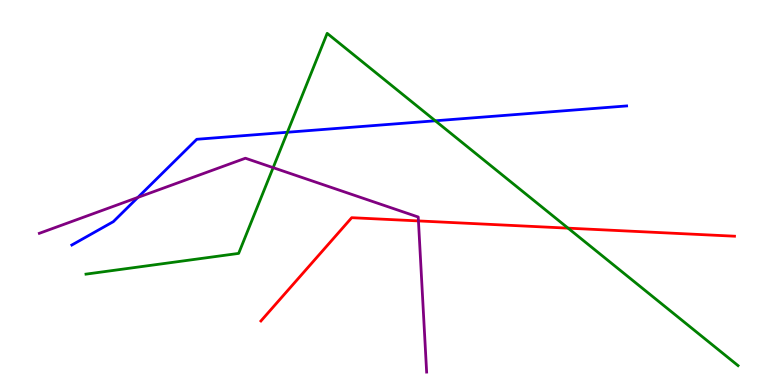[{'lines': ['blue', 'red'], 'intersections': []}, {'lines': ['green', 'red'], 'intersections': [{'x': 7.33, 'y': 4.07}]}, {'lines': ['purple', 'red'], 'intersections': [{'x': 5.4, 'y': 4.26}]}, {'lines': ['blue', 'green'], 'intersections': [{'x': 3.71, 'y': 6.56}, {'x': 5.62, 'y': 6.86}]}, {'lines': ['blue', 'purple'], 'intersections': [{'x': 1.78, 'y': 4.87}]}, {'lines': ['green', 'purple'], 'intersections': [{'x': 3.52, 'y': 5.65}]}]